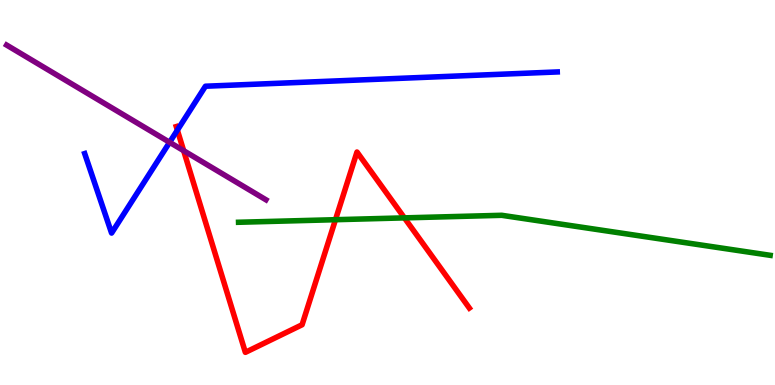[{'lines': ['blue', 'red'], 'intersections': [{'x': 2.29, 'y': 6.62}]}, {'lines': ['green', 'red'], 'intersections': [{'x': 4.33, 'y': 4.29}, {'x': 5.22, 'y': 4.34}]}, {'lines': ['purple', 'red'], 'intersections': [{'x': 2.37, 'y': 6.09}]}, {'lines': ['blue', 'green'], 'intersections': []}, {'lines': ['blue', 'purple'], 'intersections': [{'x': 2.19, 'y': 6.3}]}, {'lines': ['green', 'purple'], 'intersections': []}]